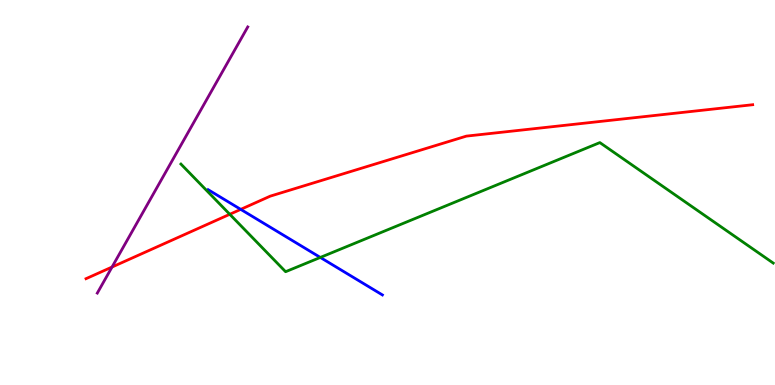[{'lines': ['blue', 'red'], 'intersections': [{'x': 3.11, 'y': 4.56}]}, {'lines': ['green', 'red'], 'intersections': [{'x': 2.96, 'y': 4.43}]}, {'lines': ['purple', 'red'], 'intersections': [{'x': 1.45, 'y': 3.06}]}, {'lines': ['blue', 'green'], 'intersections': [{'x': 4.13, 'y': 3.31}]}, {'lines': ['blue', 'purple'], 'intersections': []}, {'lines': ['green', 'purple'], 'intersections': []}]